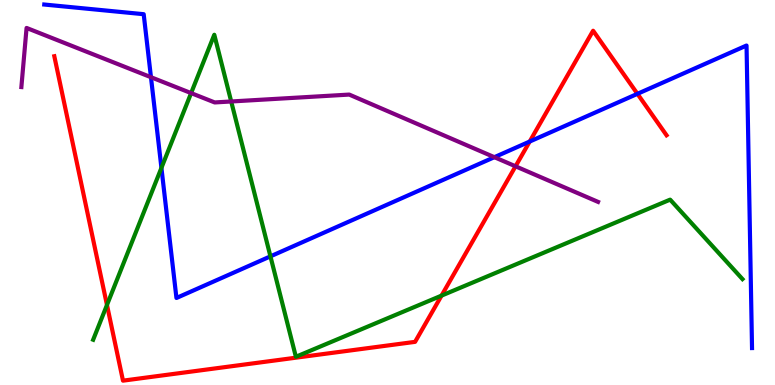[{'lines': ['blue', 'red'], 'intersections': [{'x': 6.83, 'y': 6.32}, {'x': 8.23, 'y': 7.56}]}, {'lines': ['green', 'red'], 'intersections': [{'x': 1.38, 'y': 2.08}, {'x': 5.7, 'y': 2.32}]}, {'lines': ['purple', 'red'], 'intersections': [{'x': 6.65, 'y': 5.68}]}, {'lines': ['blue', 'green'], 'intersections': [{'x': 2.08, 'y': 5.64}, {'x': 3.49, 'y': 3.34}]}, {'lines': ['blue', 'purple'], 'intersections': [{'x': 1.95, 'y': 7.99}, {'x': 6.38, 'y': 5.92}]}, {'lines': ['green', 'purple'], 'intersections': [{'x': 2.47, 'y': 7.58}, {'x': 2.98, 'y': 7.36}]}]